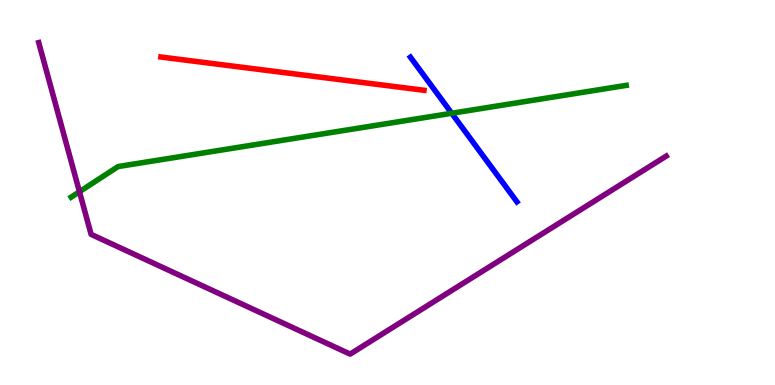[{'lines': ['blue', 'red'], 'intersections': []}, {'lines': ['green', 'red'], 'intersections': []}, {'lines': ['purple', 'red'], 'intersections': []}, {'lines': ['blue', 'green'], 'intersections': [{'x': 5.83, 'y': 7.06}]}, {'lines': ['blue', 'purple'], 'intersections': []}, {'lines': ['green', 'purple'], 'intersections': [{'x': 1.03, 'y': 5.02}]}]